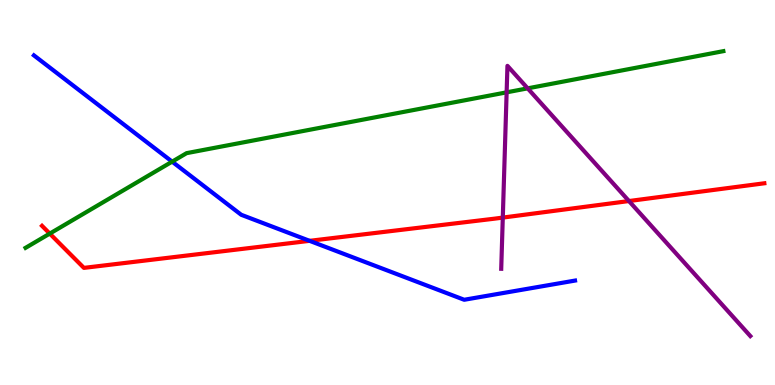[{'lines': ['blue', 'red'], 'intersections': [{'x': 3.99, 'y': 3.74}]}, {'lines': ['green', 'red'], 'intersections': [{'x': 0.642, 'y': 3.93}]}, {'lines': ['purple', 'red'], 'intersections': [{'x': 6.49, 'y': 4.35}, {'x': 8.12, 'y': 4.78}]}, {'lines': ['blue', 'green'], 'intersections': [{'x': 2.22, 'y': 5.8}]}, {'lines': ['blue', 'purple'], 'intersections': []}, {'lines': ['green', 'purple'], 'intersections': [{'x': 6.54, 'y': 7.6}, {'x': 6.81, 'y': 7.71}]}]